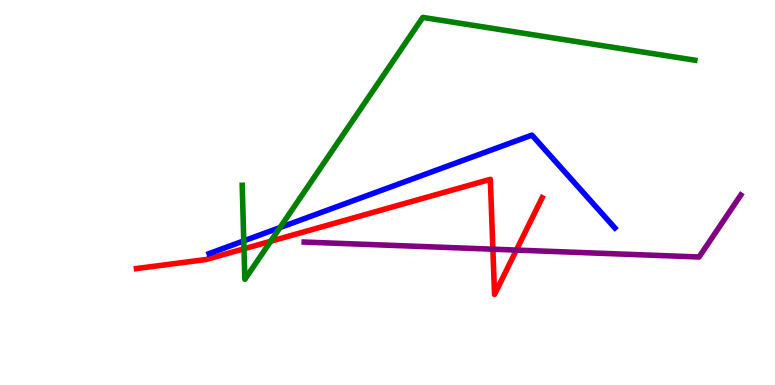[{'lines': ['blue', 'red'], 'intersections': []}, {'lines': ['green', 'red'], 'intersections': [{'x': 3.15, 'y': 3.54}, {'x': 3.49, 'y': 3.73}]}, {'lines': ['purple', 'red'], 'intersections': [{'x': 6.36, 'y': 3.53}, {'x': 6.66, 'y': 3.5}]}, {'lines': ['blue', 'green'], 'intersections': [{'x': 3.15, 'y': 3.74}, {'x': 3.61, 'y': 4.09}]}, {'lines': ['blue', 'purple'], 'intersections': []}, {'lines': ['green', 'purple'], 'intersections': []}]